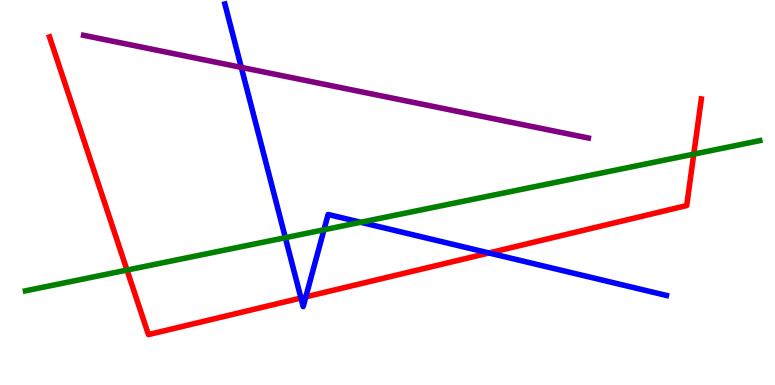[{'lines': ['blue', 'red'], 'intersections': [{'x': 3.88, 'y': 2.26}, {'x': 3.95, 'y': 2.29}, {'x': 6.31, 'y': 3.43}]}, {'lines': ['green', 'red'], 'intersections': [{'x': 1.64, 'y': 2.99}, {'x': 8.95, 'y': 6.0}]}, {'lines': ['purple', 'red'], 'intersections': []}, {'lines': ['blue', 'green'], 'intersections': [{'x': 3.68, 'y': 3.83}, {'x': 4.18, 'y': 4.03}, {'x': 4.65, 'y': 4.23}]}, {'lines': ['blue', 'purple'], 'intersections': [{'x': 3.11, 'y': 8.25}]}, {'lines': ['green', 'purple'], 'intersections': []}]